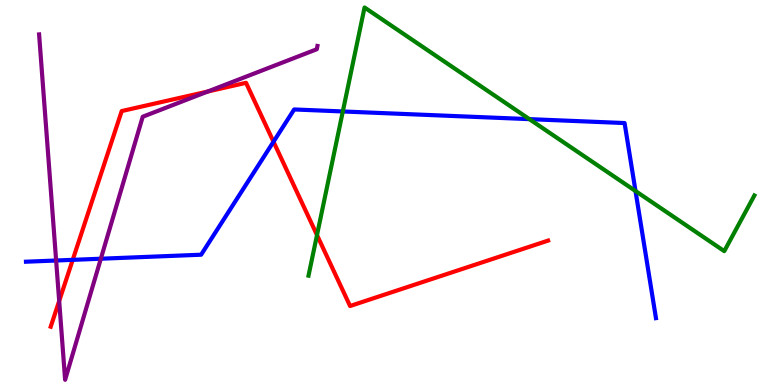[{'lines': ['blue', 'red'], 'intersections': [{'x': 0.938, 'y': 3.25}, {'x': 3.53, 'y': 6.32}]}, {'lines': ['green', 'red'], 'intersections': [{'x': 4.09, 'y': 3.89}]}, {'lines': ['purple', 'red'], 'intersections': [{'x': 0.764, 'y': 2.18}, {'x': 2.68, 'y': 7.62}]}, {'lines': ['blue', 'green'], 'intersections': [{'x': 4.42, 'y': 7.1}, {'x': 6.83, 'y': 6.91}, {'x': 8.2, 'y': 5.04}]}, {'lines': ['blue', 'purple'], 'intersections': [{'x': 0.724, 'y': 3.23}, {'x': 1.3, 'y': 3.28}]}, {'lines': ['green', 'purple'], 'intersections': []}]